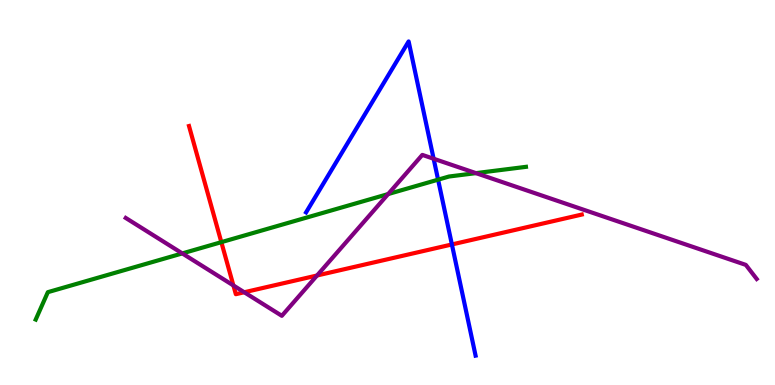[{'lines': ['blue', 'red'], 'intersections': [{'x': 5.83, 'y': 3.65}]}, {'lines': ['green', 'red'], 'intersections': [{'x': 2.86, 'y': 3.71}]}, {'lines': ['purple', 'red'], 'intersections': [{'x': 3.01, 'y': 2.59}, {'x': 3.15, 'y': 2.41}, {'x': 4.09, 'y': 2.84}]}, {'lines': ['blue', 'green'], 'intersections': [{'x': 5.65, 'y': 5.33}]}, {'lines': ['blue', 'purple'], 'intersections': [{'x': 5.6, 'y': 5.88}]}, {'lines': ['green', 'purple'], 'intersections': [{'x': 2.35, 'y': 3.42}, {'x': 5.01, 'y': 4.96}, {'x': 6.14, 'y': 5.5}]}]